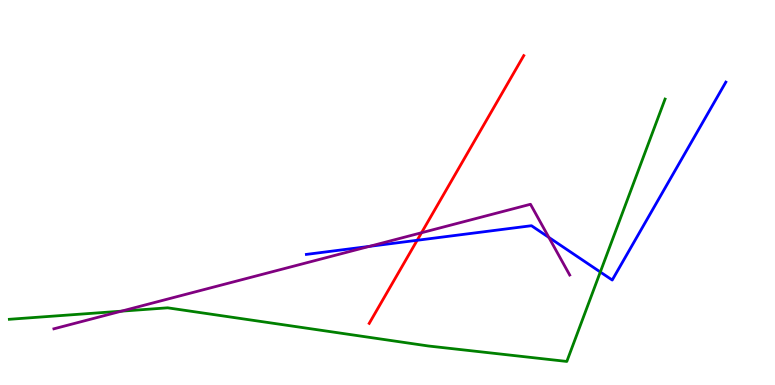[{'lines': ['blue', 'red'], 'intersections': [{'x': 5.38, 'y': 3.76}]}, {'lines': ['green', 'red'], 'intersections': []}, {'lines': ['purple', 'red'], 'intersections': [{'x': 5.44, 'y': 3.95}]}, {'lines': ['blue', 'green'], 'intersections': [{'x': 7.75, 'y': 2.93}]}, {'lines': ['blue', 'purple'], 'intersections': [{'x': 4.77, 'y': 3.6}, {'x': 7.08, 'y': 3.83}]}, {'lines': ['green', 'purple'], 'intersections': [{'x': 1.57, 'y': 1.92}]}]